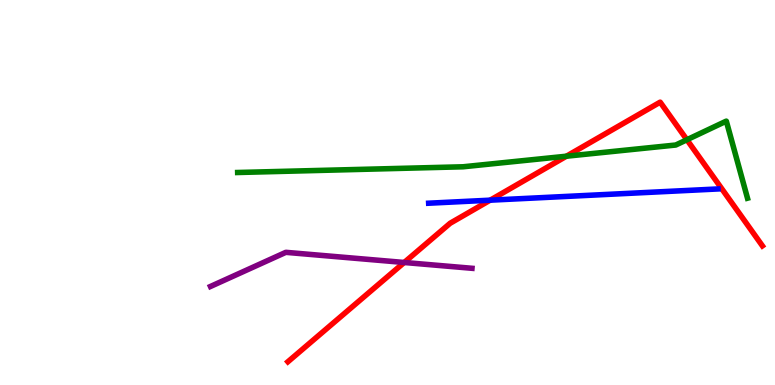[{'lines': ['blue', 'red'], 'intersections': [{'x': 6.32, 'y': 4.8}]}, {'lines': ['green', 'red'], 'intersections': [{'x': 7.31, 'y': 5.94}, {'x': 8.86, 'y': 6.37}]}, {'lines': ['purple', 'red'], 'intersections': [{'x': 5.22, 'y': 3.18}]}, {'lines': ['blue', 'green'], 'intersections': []}, {'lines': ['blue', 'purple'], 'intersections': []}, {'lines': ['green', 'purple'], 'intersections': []}]